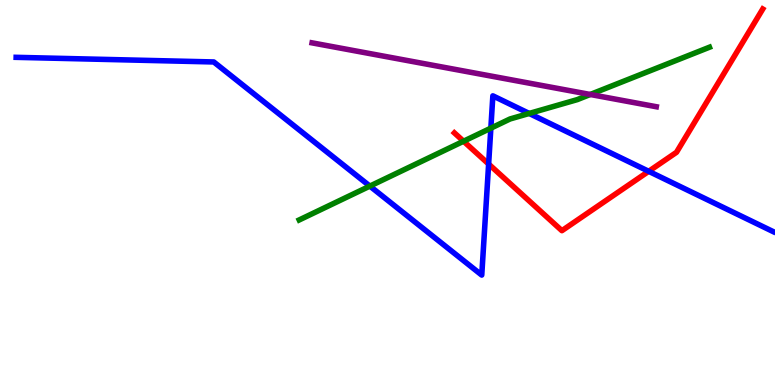[{'lines': ['blue', 'red'], 'intersections': [{'x': 6.3, 'y': 5.74}, {'x': 8.37, 'y': 5.55}]}, {'lines': ['green', 'red'], 'intersections': [{'x': 5.98, 'y': 6.33}]}, {'lines': ['purple', 'red'], 'intersections': []}, {'lines': ['blue', 'green'], 'intersections': [{'x': 4.77, 'y': 5.17}, {'x': 6.33, 'y': 6.67}, {'x': 6.83, 'y': 7.05}]}, {'lines': ['blue', 'purple'], 'intersections': []}, {'lines': ['green', 'purple'], 'intersections': [{'x': 7.62, 'y': 7.55}]}]